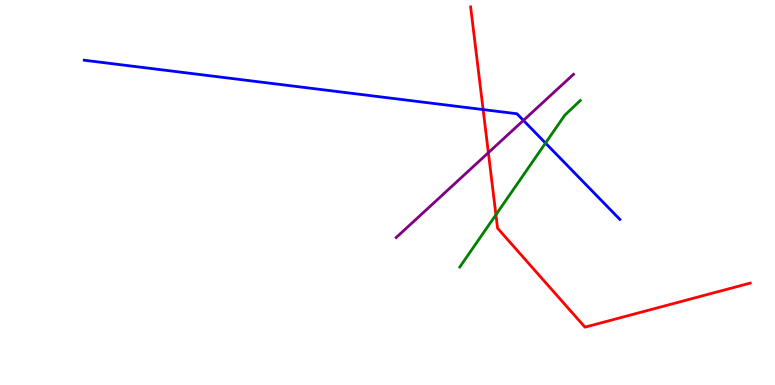[{'lines': ['blue', 'red'], 'intersections': [{'x': 6.23, 'y': 7.15}]}, {'lines': ['green', 'red'], 'intersections': [{'x': 6.4, 'y': 4.42}]}, {'lines': ['purple', 'red'], 'intersections': [{'x': 6.3, 'y': 6.03}]}, {'lines': ['blue', 'green'], 'intersections': [{'x': 7.04, 'y': 6.28}]}, {'lines': ['blue', 'purple'], 'intersections': [{'x': 6.75, 'y': 6.87}]}, {'lines': ['green', 'purple'], 'intersections': []}]